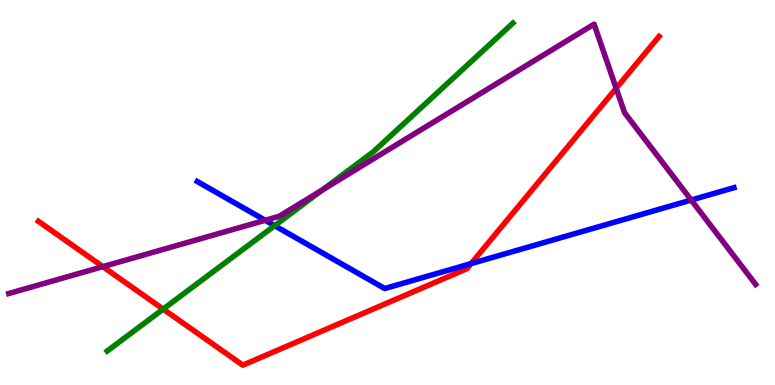[{'lines': ['blue', 'red'], 'intersections': [{'x': 6.08, 'y': 3.15}]}, {'lines': ['green', 'red'], 'intersections': [{'x': 2.11, 'y': 1.97}]}, {'lines': ['purple', 'red'], 'intersections': [{'x': 1.33, 'y': 3.07}, {'x': 7.95, 'y': 7.71}]}, {'lines': ['blue', 'green'], 'intersections': [{'x': 3.54, 'y': 4.14}]}, {'lines': ['blue', 'purple'], 'intersections': [{'x': 3.42, 'y': 4.28}, {'x': 8.92, 'y': 4.8}]}, {'lines': ['green', 'purple'], 'intersections': [{'x': 4.16, 'y': 5.06}]}]